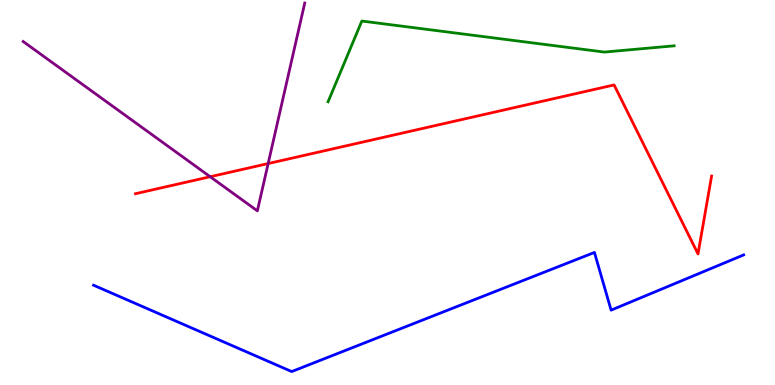[{'lines': ['blue', 'red'], 'intersections': []}, {'lines': ['green', 'red'], 'intersections': []}, {'lines': ['purple', 'red'], 'intersections': [{'x': 2.71, 'y': 5.41}, {'x': 3.46, 'y': 5.75}]}, {'lines': ['blue', 'green'], 'intersections': []}, {'lines': ['blue', 'purple'], 'intersections': []}, {'lines': ['green', 'purple'], 'intersections': []}]